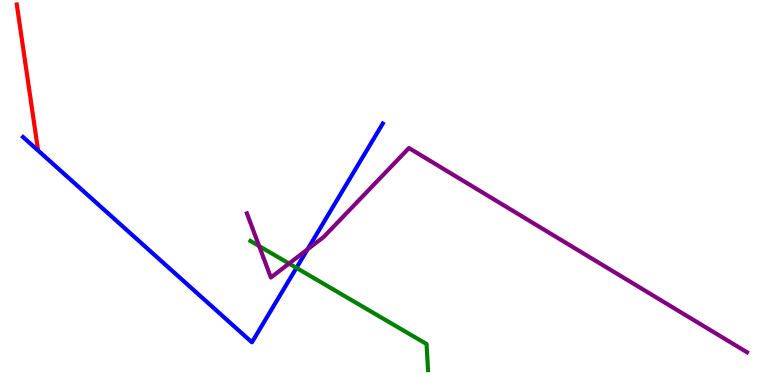[{'lines': ['blue', 'red'], 'intersections': []}, {'lines': ['green', 'red'], 'intersections': []}, {'lines': ['purple', 'red'], 'intersections': []}, {'lines': ['blue', 'green'], 'intersections': [{'x': 3.83, 'y': 3.04}]}, {'lines': ['blue', 'purple'], 'intersections': [{'x': 3.97, 'y': 3.52}]}, {'lines': ['green', 'purple'], 'intersections': [{'x': 3.34, 'y': 3.61}, {'x': 3.73, 'y': 3.15}]}]